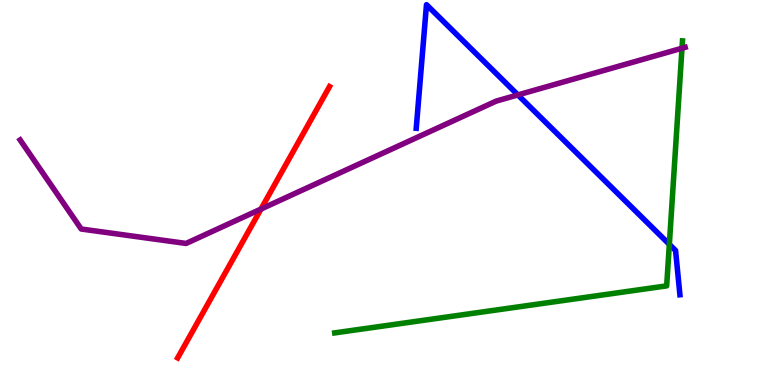[{'lines': ['blue', 'red'], 'intersections': []}, {'lines': ['green', 'red'], 'intersections': []}, {'lines': ['purple', 'red'], 'intersections': [{'x': 3.37, 'y': 4.57}]}, {'lines': ['blue', 'green'], 'intersections': [{'x': 8.64, 'y': 3.65}]}, {'lines': ['blue', 'purple'], 'intersections': [{'x': 6.68, 'y': 7.53}]}, {'lines': ['green', 'purple'], 'intersections': [{'x': 8.8, 'y': 8.75}]}]